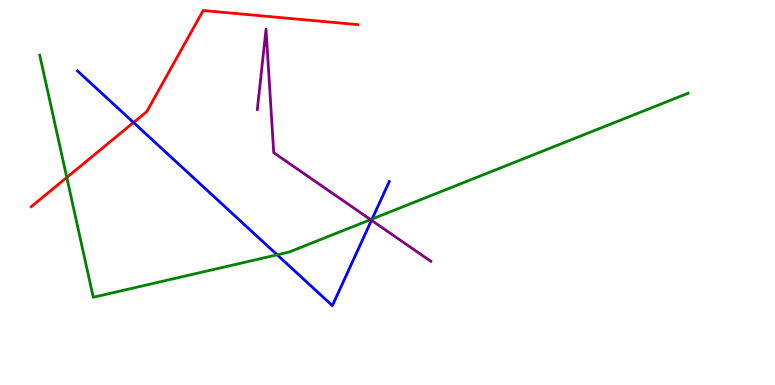[{'lines': ['blue', 'red'], 'intersections': [{'x': 1.72, 'y': 6.82}]}, {'lines': ['green', 'red'], 'intersections': [{'x': 0.862, 'y': 5.39}]}, {'lines': ['purple', 'red'], 'intersections': []}, {'lines': ['blue', 'green'], 'intersections': [{'x': 3.58, 'y': 3.38}, {'x': 4.8, 'y': 4.31}]}, {'lines': ['blue', 'purple'], 'intersections': [{'x': 4.79, 'y': 4.28}]}, {'lines': ['green', 'purple'], 'intersections': [{'x': 4.78, 'y': 4.3}]}]